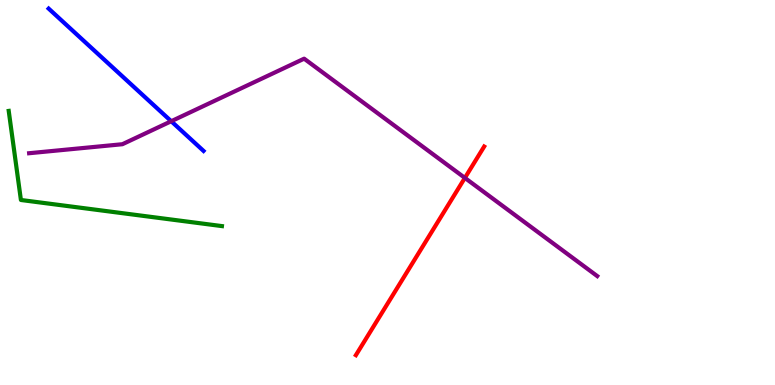[{'lines': ['blue', 'red'], 'intersections': []}, {'lines': ['green', 'red'], 'intersections': []}, {'lines': ['purple', 'red'], 'intersections': [{'x': 6.0, 'y': 5.38}]}, {'lines': ['blue', 'green'], 'intersections': []}, {'lines': ['blue', 'purple'], 'intersections': [{'x': 2.21, 'y': 6.85}]}, {'lines': ['green', 'purple'], 'intersections': []}]